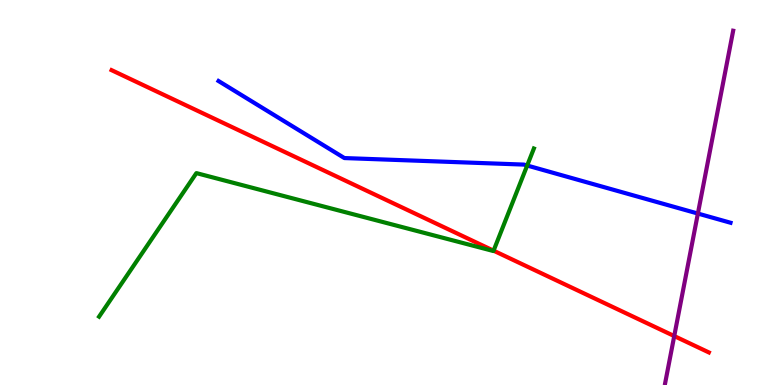[{'lines': ['blue', 'red'], 'intersections': []}, {'lines': ['green', 'red'], 'intersections': [{'x': 6.37, 'y': 3.49}]}, {'lines': ['purple', 'red'], 'intersections': [{'x': 8.7, 'y': 1.27}]}, {'lines': ['blue', 'green'], 'intersections': [{'x': 6.8, 'y': 5.7}]}, {'lines': ['blue', 'purple'], 'intersections': [{'x': 9.0, 'y': 4.45}]}, {'lines': ['green', 'purple'], 'intersections': []}]